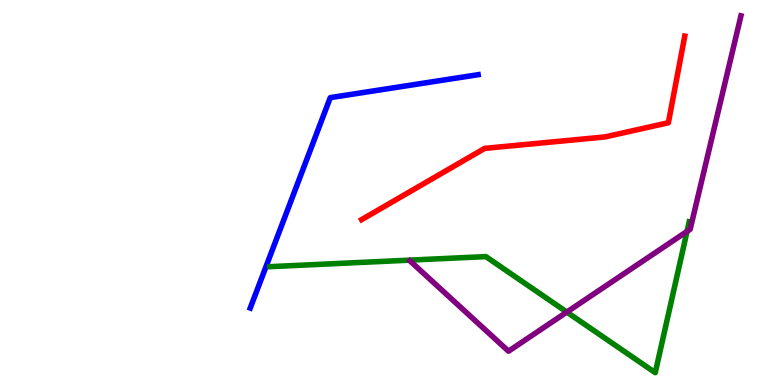[{'lines': ['blue', 'red'], 'intersections': []}, {'lines': ['green', 'red'], 'intersections': []}, {'lines': ['purple', 'red'], 'intersections': []}, {'lines': ['blue', 'green'], 'intersections': []}, {'lines': ['blue', 'purple'], 'intersections': []}, {'lines': ['green', 'purple'], 'intersections': [{'x': 7.31, 'y': 1.89}, {'x': 8.87, 'y': 3.99}]}]